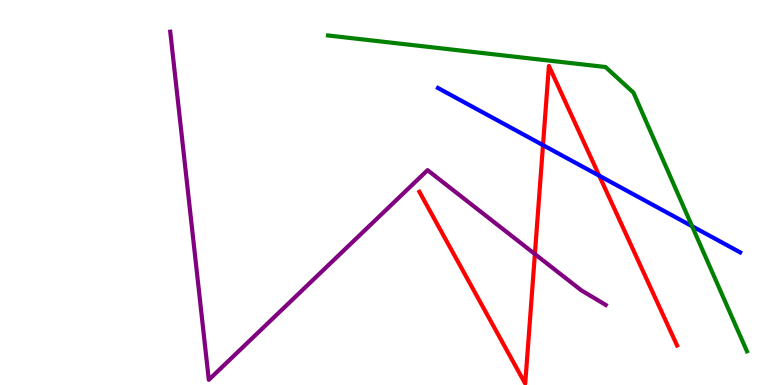[{'lines': ['blue', 'red'], 'intersections': [{'x': 7.01, 'y': 6.23}, {'x': 7.73, 'y': 5.44}]}, {'lines': ['green', 'red'], 'intersections': []}, {'lines': ['purple', 'red'], 'intersections': [{'x': 6.9, 'y': 3.4}]}, {'lines': ['blue', 'green'], 'intersections': [{'x': 8.93, 'y': 4.12}]}, {'lines': ['blue', 'purple'], 'intersections': []}, {'lines': ['green', 'purple'], 'intersections': []}]